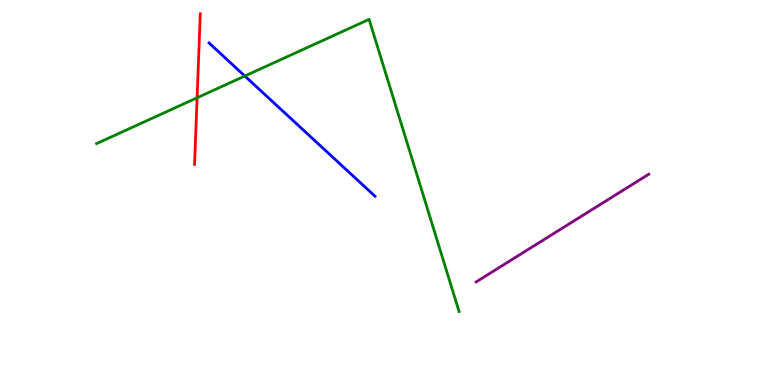[{'lines': ['blue', 'red'], 'intersections': []}, {'lines': ['green', 'red'], 'intersections': [{'x': 2.54, 'y': 7.46}]}, {'lines': ['purple', 'red'], 'intersections': []}, {'lines': ['blue', 'green'], 'intersections': [{'x': 3.16, 'y': 8.03}]}, {'lines': ['blue', 'purple'], 'intersections': []}, {'lines': ['green', 'purple'], 'intersections': []}]